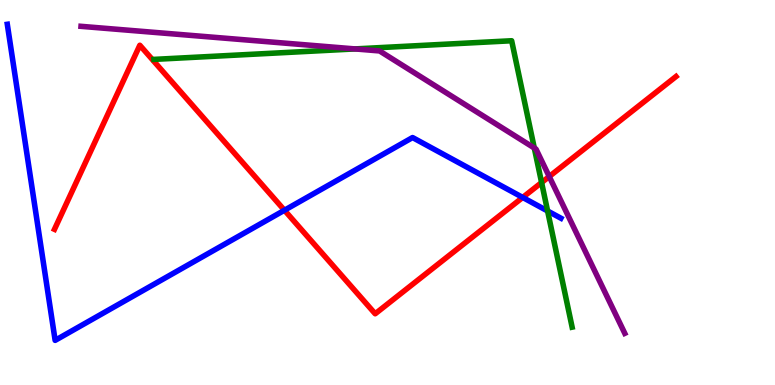[{'lines': ['blue', 'red'], 'intersections': [{'x': 3.67, 'y': 4.54}, {'x': 6.74, 'y': 4.87}]}, {'lines': ['green', 'red'], 'intersections': [{'x': 6.99, 'y': 5.26}]}, {'lines': ['purple', 'red'], 'intersections': [{'x': 7.09, 'y': 5.42}]}, {'lines': ['blue', 'green'], 'intersections': [{'x': 7.07, 'y': 4.52}]}, {'lines': ['blue', 'purple'], 'intersections': []}, {'lines': ['green', 'purple'], 'intersections': [{'x': 4.58, 'y': 8.73}, {'x': 6.89, 'y': 6.16}]}]